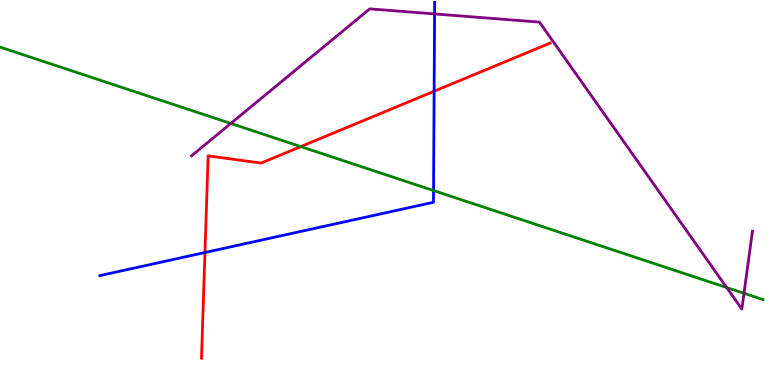[{'lines': ['blue', 'red'], 'intersections': [{'x': 2.64, 'y': 3.44}, {'x': 5.6, 'y': 7.63}]}, {'lines': ['green', 'red'], 'intersections': [{'x': 3.88, 'y': 6.19}]}, {'lines': ['purple', 'red'], 'intersections': []}, {'lines': ['blue', 'green'], 'intersections': [{'x': 5.59, 'y': 5.05}]}, {'lines': ['blue', 'purple'], 'intersections': [{'x': 5.61, 'y': 9.64}]}, {'lines': ['green', 'purple'], 'intersections': [{'x': 2.98, 'y': 6.79}, {'x': 9.38, 'y': 2.53}, {'x': 9.6, 'y': 2.38}]}]